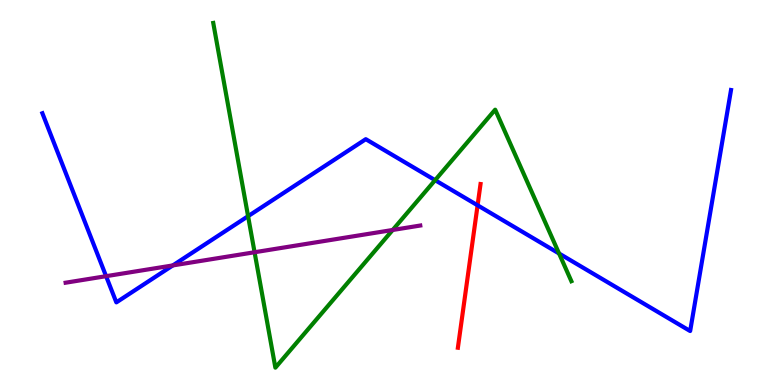[{'lines': ['blue', 'red'], 'intersections': [{'x': 6.16, 'y': 4.67}]}, {'lines': ['green', 'red'], 'intersections': []}, {'lines': ['purple', 'red'], 'intersections': []}, {'lines': ['blue', 'green'], 'intersections': [{'x': 3.2, 'y': 4.38}, {'x': 5.61, 'y': 5.32}, {'x': 7.21, 'y': 3.42}]}, {'lines': ['blue', 'purple'], 'intersections': [{'x': 1.37, 'y': 2.83}, {'x': 2.23, 'y': 3.11}]}, {'lines': ['green', 'purple'], 'intersections': [{'x': 3.28, 'y': 3.45}, {'x': 5.07, 'y': 4.03}]}]